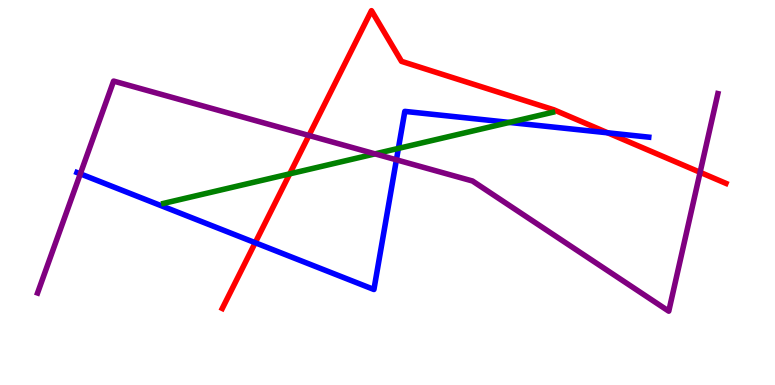[{'lines': ['blue', 'red'], 'intersections': [{'x': 3.29, 'y': 3.7}, {'x': 7.84, 'y': 6.55}]}, {'lines': ['green', 'red'], 'intersections': [{'x': 3.74, 'y': 5.48}]}, {'lines': ['purple', 'red'], 'intersections': [{'x': 3.99, 'y': 6.48}, {'x': 9.03, 'y': 5.52}]}, {'lines': ['blue', 'green'], 'intersections': [{'x': 5.14, 'y': 6.15}, {'x': 6.57, 'y': 6.82}]}, {'lines': ['blue', 'purple'], 'intersections': [{'x': 1.04, 'y': 5.48}, {'x': 5.12, 'y': 5.85}]}, {'lines': ['green', 'purple'], 'intersections': [{'x': 4.84, 'y': 6.0}]}]